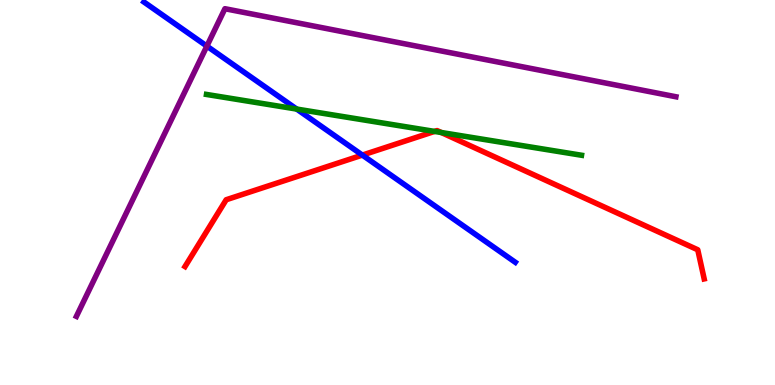[{'lines': ['blue', 'red'], 'intersections': [{'x': 4.68, 'y': 5.97}]}, {'lines': ['green', 'red'], 'intersections': [{'x': 5.61, 'y': 6.59}, {'x': 5.69, 'y': 6.56}]}, {'lines': ['purple', 'red'], 'intersections': []}, {'lines': ['blue', 'green'], 'intersections': [{'x': 3.83, 'y': 7.17}]}, {'lines': ['blue', 'purple'], 'intersections': [{'x': 2.67, 'y': 8.8}]}, {'lines': ['green', 'purple'], 'intersections': []}]